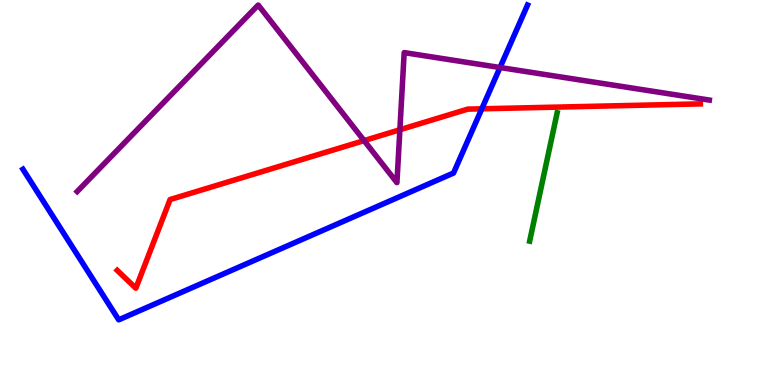[{'lines': ['blue', 'red'], 'intersections': [{'x': 6.22, 'y': 7.17}]}, {'lines': ['green', 'red'], 'intersections': []}, {'lines': ['purple', 'red'], 'intersections': [{'x': 4.7, 'y': 6.35}, {'x': 5.16, 'y': 6.63}]}, {'lines': ['blue', 'green'], 'intersections': []}, {'lines': ['blue', 'purple'], 'intersections': [{'x': 6.45, 'y': 8.25}]}, {'lines': ['green', 'purple'], 'intersections': []}]